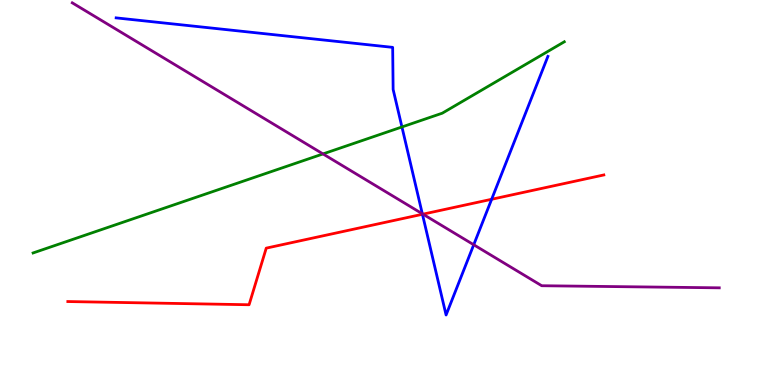[{'lines': ['blue', 'red'], 'intersections': [{'x': 5.45, 'y': 4.43}, {'x': 6.34, 'y': 4.82}]}, {'lines': ['green', 'red'], 'intersections': []}, {'lines': ['purple', 'red'], 'intersections': [{'x': 5.46, 'y': 4.44}]}, {'lines': ['blue', 'green'], 'intersections': [{'x': 5.19, 'y': 6.7}]}, {'lines': ['blue', 'purple'], 'intersections': [{'x': 5.45, 'y': 4.45}, {'x': 6.11, 'y': 3.64}]}, {'lines': ['green', 'purple'], 'intersections': [{'x': 4.17, 'y': 6.0}]}]